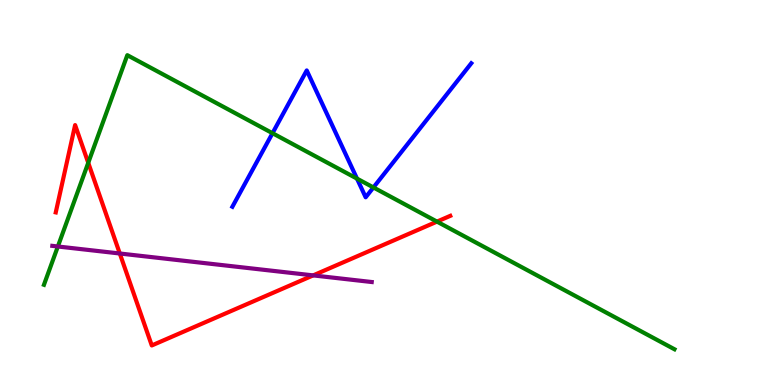[{'lines': ['blue', 'red'], 'intersections': []}, {'lines': ['green', 'red'], 'intersections': [{'x': 1.14, 'y': 5.77}, {'x': 5.64, 'y': 4.24}]}, {'lines': ['purple', 'red'], 'intersections': [{'x': 1.55, 'y': 3.42}, {'x': 4.04, 'y': 2.85}]}, {'lines': ['blue', 'green'], 'intersections': [{'x': 3.52, 'y': 6.54}, {'x': 4.61, 'y': 5.36}, {'x': 4.82, 'y': 5.13}]}, {'lines': ['blue', 'purple'], 'intersections': []}, {'lines': ['green', 'purple'], 'intersections': [{'x': 0.747, 'y': 3.6}]}]